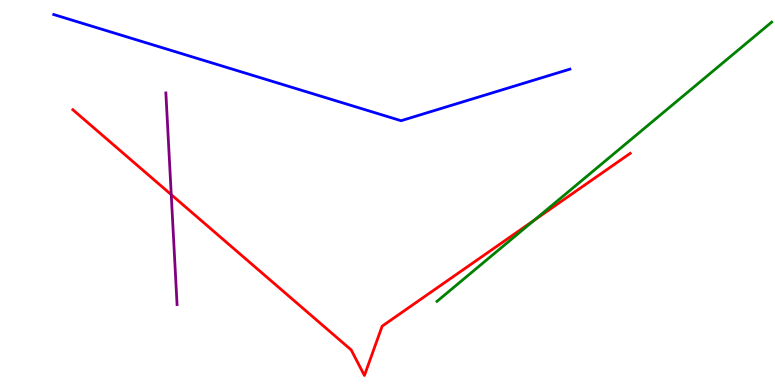[{'lines': ['blue', 'red'], 'intersections': []}, {'lines': ['green', 'red'], 'intersections': [{'x': 6.89, 'y': 4.28}]}, {'lines': ['purple', 'red'], 'intersections': [{'x': 2.21, 'y': 4.94}]}, {'lines': ['blue', 'green'], 'intersections': []}, {'lines': ['blue', 'purple'], 'intersections': []}, {'lines': ['green', 'purple'], 'intersections': []}]